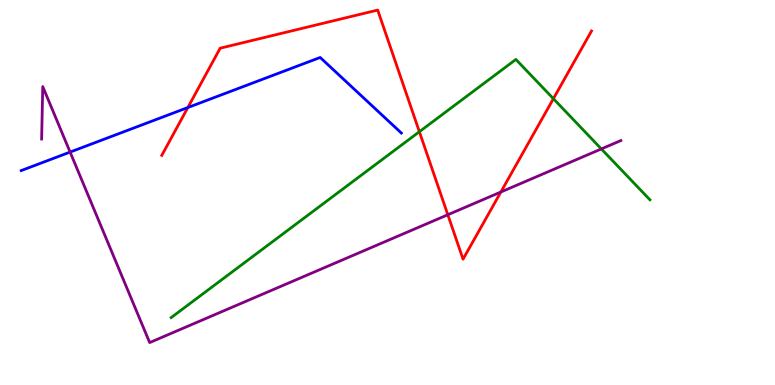[{'lines': ['blue', 'red'], 'intersections': [{'x': 2.42, 'y': 7.21}]}, {'lines': ['green', 'red'], 'intersections': [{'x': 5.41, 'y': 6.58}, {'x': 7.14, 'y': 7.44}]}, {'lines': ['purple', 'red'], 'intersections': [{'x': 5.78, 'y': 4.42}, {'x': 6.46, 'y': 5.01}]}, {'lines': ['blue', 'green'], 'intersections': []}, {'lines': ['blue', 'purple'], 'intersections': [{'x': 0.905, 'y': 6.05}]}, {'lines': ['green', 'purple'], 'intersections': [{'x': 7.76, 'y': 6.13}]}]